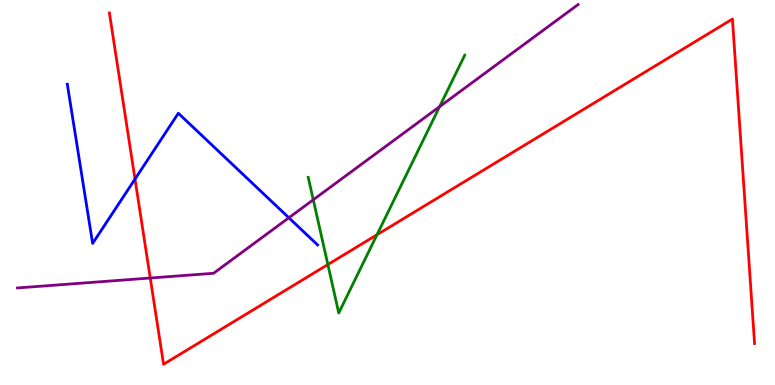[{'lines': ['blue', 'red'], 'intersections': [{'x': 1.74, 'y': 5.35}]}, {'lines': ['green', 'red'], 'intersections': [{'x': 4.23, 'y': 3.13}, {'x': 4.86, 'y': 3.9}]}, {'lines': ['purple', 'red'], 'intersections': [{'x': 1.94, 'y': 2.78}]}, {'lines': ['blue', 'green'], 'intersections': []}, {'lines': ['blue', 'purple'], 'intersections': [{'x': 3.73, 'y': 4.34}]}, {'lines': ['green', 'purple'], 'intersections': [{'x': 4.04, 'y': 4.81}, {'x': 5.67, 'y': 7.23}]}]